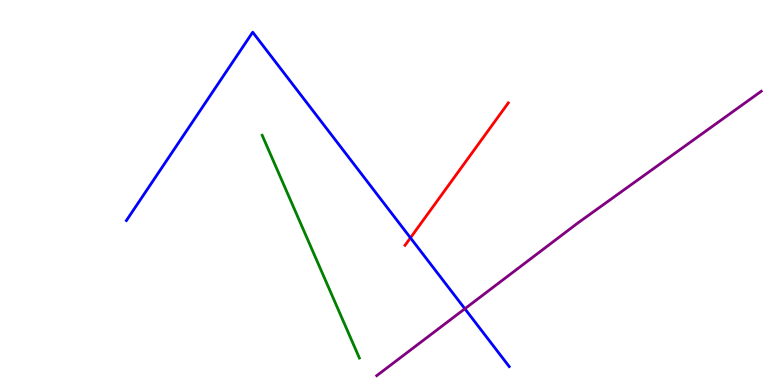[{'lines': ['blue', 'red'], 'intersections': [{'x': 5.3, 'y': 3.82}]}, {'lines': ['green', 'red'], 'intersections': []}, {'lines': ['purple', 'red'], 'intersections': []}, {'lines': ['blue', 'green'], 'intersections': []}, {'lines': ['blue', 'purple'], 'intersections': [{'x': 6.0, 'y': 1.98}]}, {'lines': ['green', 'purple'], 'intersections': []}]